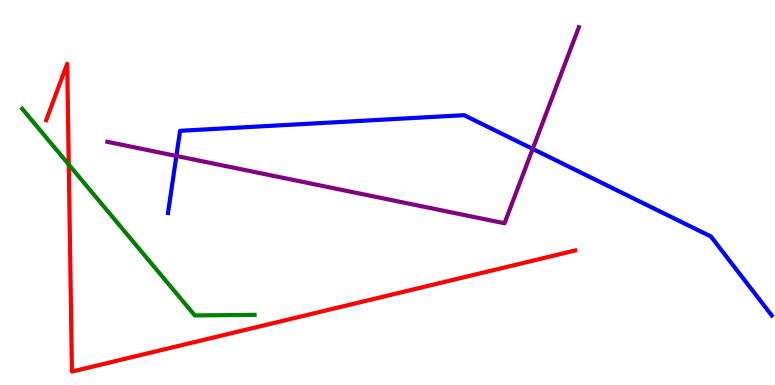[{'lines': ['blue', 'red'], 'intersections': []}, {'lines': ['green', 'red'], 'intersections': [{'x': 0.887, 'y': 5.73}]}, {'lines': ['purple', 'red'], 'intersections': []}, {'lines': ['blue', 'green'], 'intersections': []}, {'lines': ['blue', 'purple'], 'intersections': [{'x': 2.28, 'y': 5.95}, {'x': 6.87, 'y': 6.13}]}, {'lines': ['green', 'purple'], 'intersections': []}]